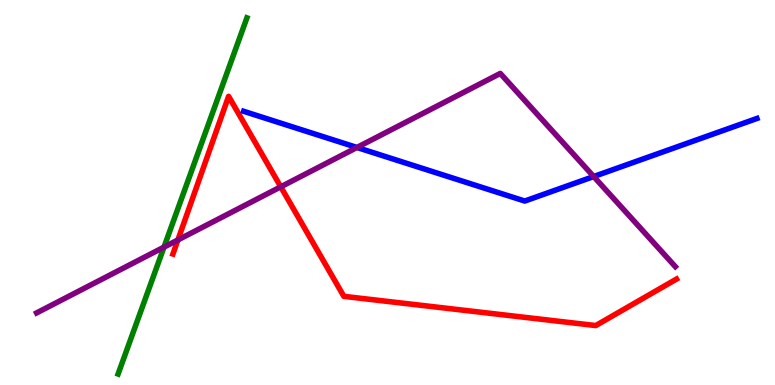[{'lines': ['blue', 'red'], 'intersections': []}, {'lines': ['green', 'red'], 'intersections': []}, {'lines': ['purple', 'red'], 'intersections': [{'x': 2.3, 'y': 3.77}, {'x': 3.62, 'y': 5.15}]}, {'lines': ['blue', 'green'], 'intersections': []}, {'lines': ['blue', 'purple'], 'intersections': [{'x': 4.61, 'y': 6.17}, {'x': 7.66, 'y': 5.41}]}, {'lines': ['green', 'purple'], 'intersections': [{'x': 2.12, 'y': 3.58}]}]